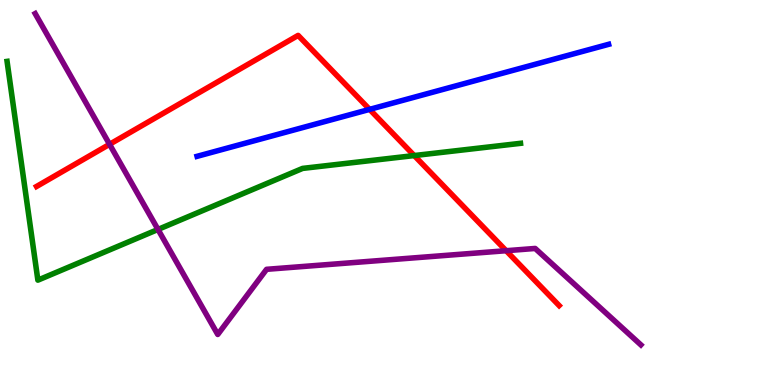[{'lines': ['blue', 'red'], 'intersections': [{'x': 4.77, 'y': 7.16}]}, {'lines': ['green', 'red'], 'intersections': [{'x': 5.34, 'y': 5.96}]}, {'lines': ['purple', 'red'], 'intersections': [{'x': 1.41, 'y': 6.25}, {'x': 6.53, 'y': 3.49}]}, {'lines': ['blue', 'green'], 'intersections': []}, {'lines': ['blue', 'purple'], 'intersections': []}, {'lines': ['green', 'purple'], 'intersections': [{'x': 2.04, 'y': 4.04}]}]